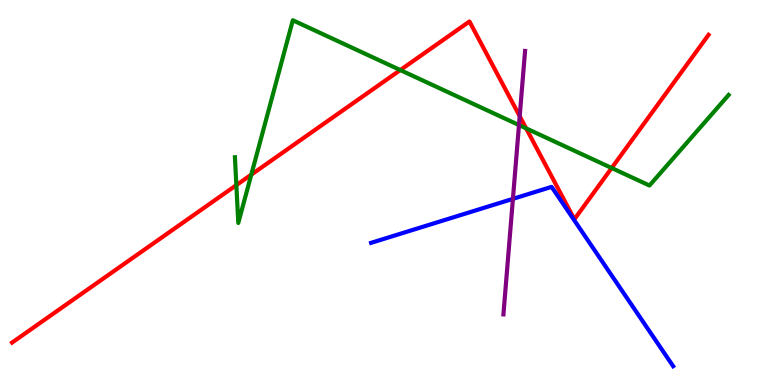[{'lines': ['blue', 'red'], 'intersections': []}, {'lines': ['green', 'red'], 'intersections': [{'x': 3.05, 'y': 5.19}, {'x': 3.24, 'y': 5.46}, {'x': 5.16, 'y': 8.18}, {'x': 6.79, 'y': 6.67}, {'x': 7.89, 'y': 5.64}]}, {'lines': ['purple', 'red'], 'intersections': [{'x': 6.71, 'y': 6.98}]}, {'lines': ['blue', 'green'], 'intersections': []}, {'lines': ['blue', 'purple'], 'intersections': [{'x': 6.62, 'y': 4.83}]}, {'lines': ['green', 'purple'], 'intersections': [{'x': 6.7, 'y': 6.75}]}]